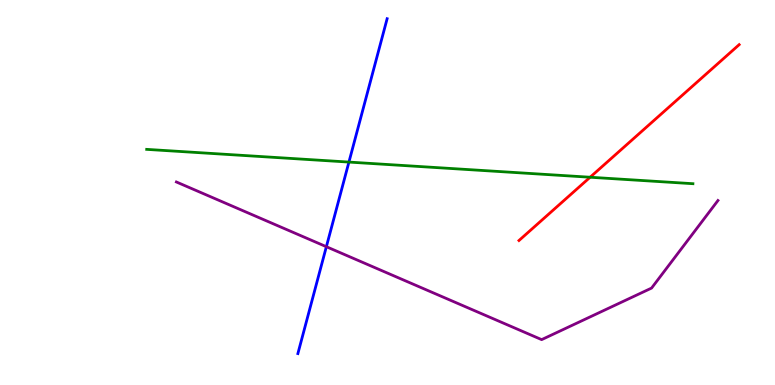[{'lines': ['blue', 'red'], 'intersections': []}, {'lines': ['green', 'red'], 'intersections': [{'x': 7.61, 'y': 5.4}]}, {'lines': ['purple', 'red'], 'intersections': []}, {'lines': ['blue', 'green'], 'intersections': [{'x': 4.5, 'y': 5.79}]}, {'lines': ['blue', 'purple'], 'intersections': [{'x': 4.21, 'y': 3.59}]}, {'lines': ['green', 'purple'], 'intersections': []}]